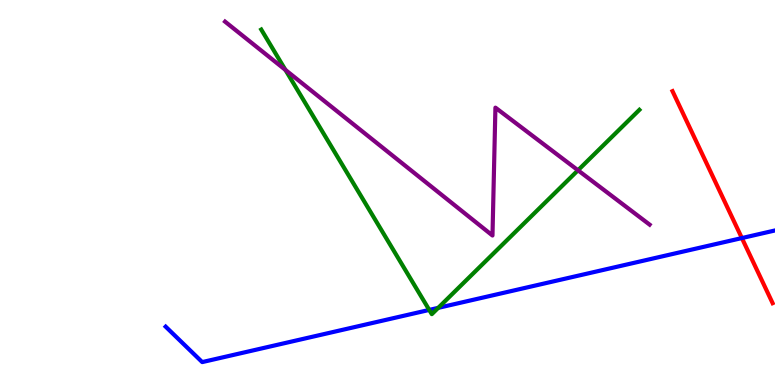[{'lines': ['blue', 'red'], 'intersections': [{'x': 9.57, 'y': 3.82}]}, {'lines': ['green', 'red'], 'intersections': []}, {'lines': ['purple', 'red'], 'intersections': []}, {'lines': ['blue', 'green'], 'intersections': [{'x': 5.54, 'y': 1.95}, {'x': 5.65, 'y': 2.0}]}, {'lines': ['blue', 'purple'], 'intersections': []}, {'lines': ['green', 'purple'], 'intersections': [{'x': 3.68, 'y': 8.18}, {'x': 7.46, 'y': 5.58}]}]